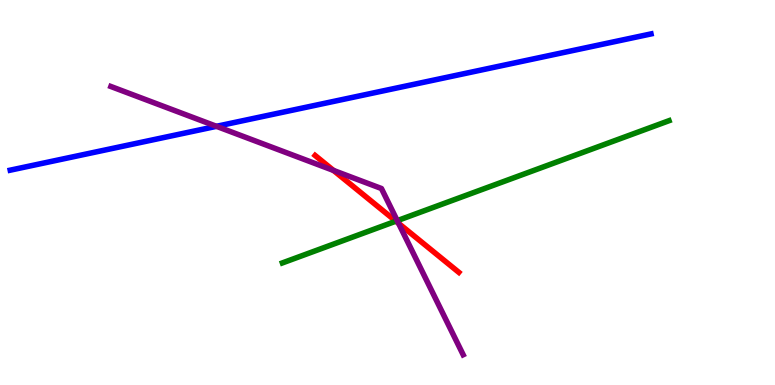[{'lines': ['blue', 'red'], 'intersections': []}, {'lines': ['green', 'red'], 'intersections': [{'x': 5.11, 'y': 4.26}]}, {'lines': ['purple', 'red'], 'intersections': [{'x': 4.3, 'y': 5.57}, {'x': 5.14, 'y': 4.2}]}, {'lines': ['blue', 'green'], 'intersections': []}, {'lines': ['blue', 'purple'], 'intersections': [{'x': 2.79, 'y': 6.72}]}, {'lines': ['green', 'purple'], 'intersections': [{'x': 5.13, 'y': 4.27}]}]